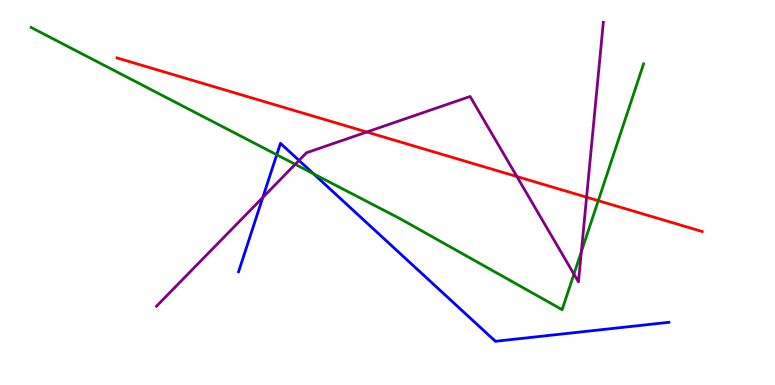[{'lines': ['blue', 'red'], 'intersections': []}, {'lines': ['green', 'red'], 'intersections': [{'x': 7.72, 'y': 4.79}]}, {'lines': ['purple', 'red'], 'intersections': [{'x': 4.73, 'y': 6.57}, {'x': 6.67, 'y': 5.41}, {'x': 7.57, 'y': 4.88}]}, {'lines': ['blue', 'green'], 'intersections': [{'x': 3.57, 'y': 5.98}, {'x': 4.05, 'y': 5.48}]}, {'lines': ['blue', 'purple'], 'intersections': [{'x': 3.39, 'y': 4.87}, {'x': 3.86, 'y': 5.83}]}, {'lines': ['green', 'purple'], 'intersections': [{'x': 3.81, 'y': 5.73}, {'x': 7.41, 'y': 2.88}, {'x': 7.5, 'y': 3.46}]}]